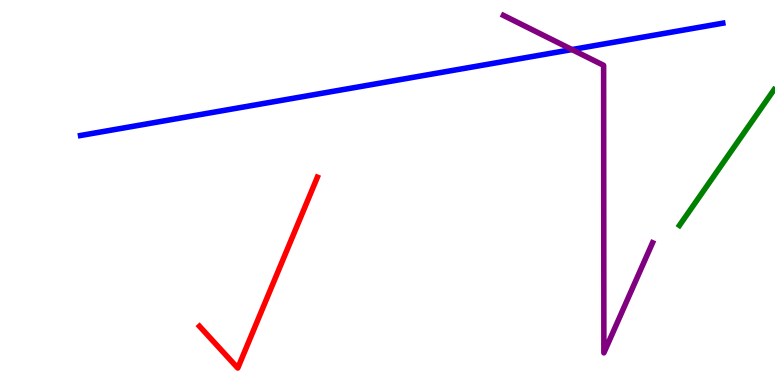[{'lines': ['blue', 'red'], 'intersections': []}, {'lines': ['green', 'red'], 'intersections': []}, {'lines': ['purple', 'red'], 'intersections': []}, {'lines': ['blue', 'green'], 'intersections': []}, {'lines': ['blue', 'purple'], 'intersections': [{'x': 7.38, 'y': 8.71}]}, {'lines': ['green', 'purple'], 'intersections': []}]